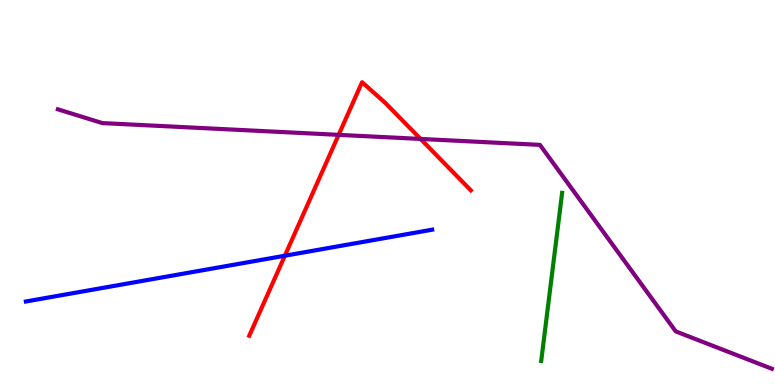[{'lines': ['blue', 'red'], 'intersections': [{'x': 3.68, 'y': 3.36}]}, {'lines': ['green', 'red'], 'intersections': []}, {'lines': ['purple', 'red'], 'intersections': [{'x': 4.37, 'y': 6.5}, {'x': 5.43, 'y': 6.39}]}, {'lines': ['blue', 'green'], 'intersections': []}, {'lines': ['blue', 'purple'], 'intersections': []}, {'lines': ['green', 'purple'], 'intersections': []}]